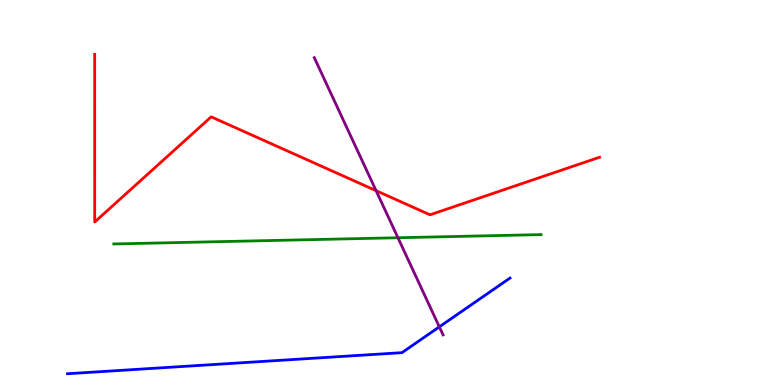[{'lines': ['blue', 'red'], 'intersections': []}, {'lines': ['green', 'red'], 'intersections': []}, {'lines': ['purple', 'red'], 'intersections': [{'x': 4.85, 'y': 5.05}]}, {'lines': ['blue', 'green'], 'intersections': []}, {'lines': ['blue', 'purple'], 'intersections': [{'x': 5.67, 'y': 1.51}]}, {'lines': ['green', 'purple'], 'intersections': [{'x': 5.13, 'y': 3.82}]}]